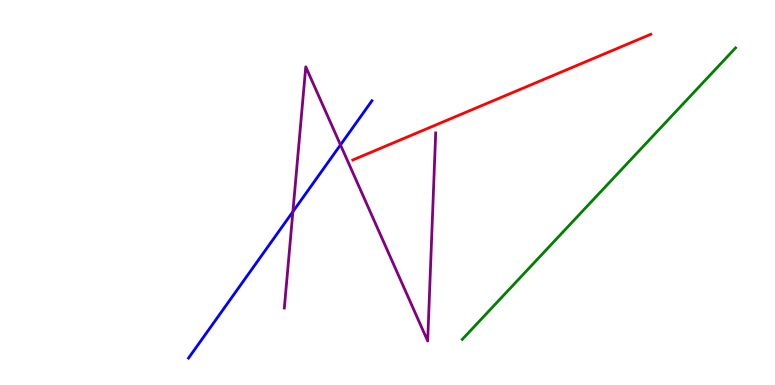[{'lines': ['blue', 'red'], 'intersections': []}, {'lines': ['green', 'red'], 'intersections': []}, {'lines': ['purple', 'red'], 'intersections': []}, {'lines': ['blue', 'green'], 'intersections': []}, {'lines': ['blue', 'purple'], 'intersections': [{'x': 3.78, 'y': 4.5}, {'x': 4.39, 'y': 6.24}]}, {'lines': ['green', 'purple'], 'intersections': []}]